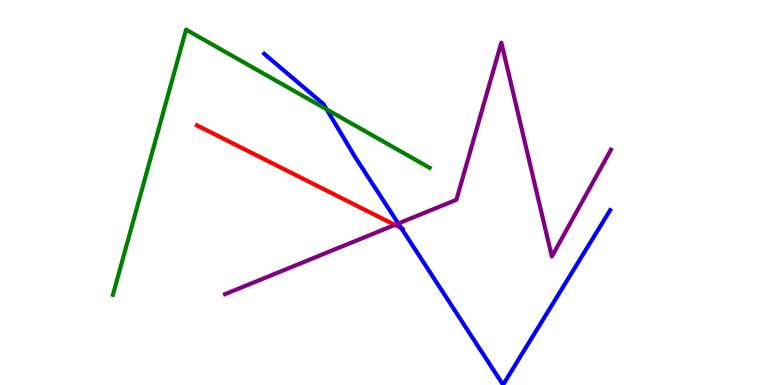[{'lines': ['blue', 'red'], 'intersections': [{'x': 5.18, 'y': 4.07}]}, {'lines': ['green', 'red'], 'intersections': []}, {'lines': ['purple', 'red'], 'intersections': [{'x': 5.09, 'y': 4.16}]}, {'lines': ['blue', 'green'], 'intersections': [{'x': 4.22, 'y': 7.16}]}, {'lines': ['blue', 'purple'], 'intersections': [{'x': 5.14, 'y': 4.2}]}, {'lines': ['green', 'purple'], 'intersections': []}]